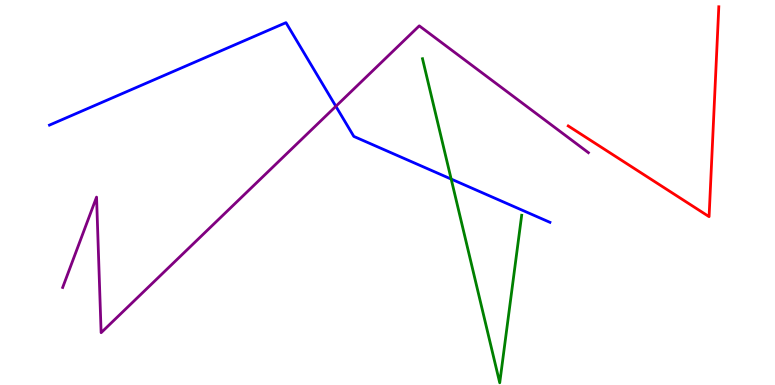[{'lines': ['blue', 'red'], 'intersections': []}, {'lines': ['green', 'red'], 'intersections': []}, {'lines': ['purple', 'red'], 'intersections': []}, {'lines': ['blue', 'green'], 'intersections': [{'x': 5.82, 'y': 5.35}]}, {'lines': ['blue', 'purple'], 'intersections': [{'x': 4.33, 'y': 7.24}]}, {'lines': ['green', 'purple'], 'intersections': []}]